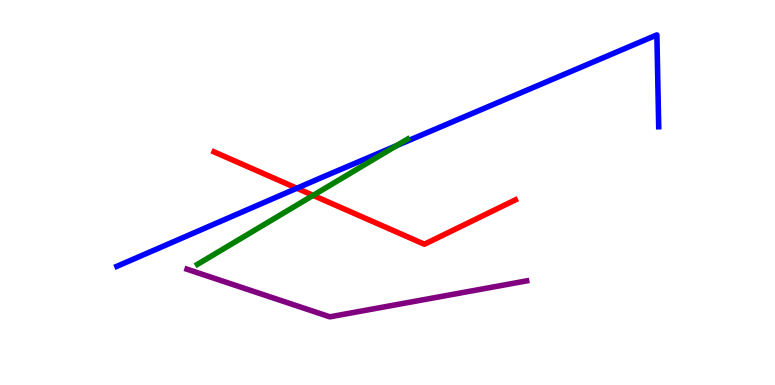[{'lines': ['blue', 'red'], 'intersections': [{'x': 3.83, 'y': 5.11}]}, {'lines': ['green', 'red'], 'intersections': [{'x': 4.04, 'y': 4.93}]}, {'lines': ['purple', 'red'], 'intersections': []}, {'lines': ['blue', 'green'], 'intersections': [{'x': 5.12, 'y': 6.22}]}, {'lines': ['blue', 'purple'], 'intersections': []}, {'lines': ['green', 'purple'], 'intersections': []}]